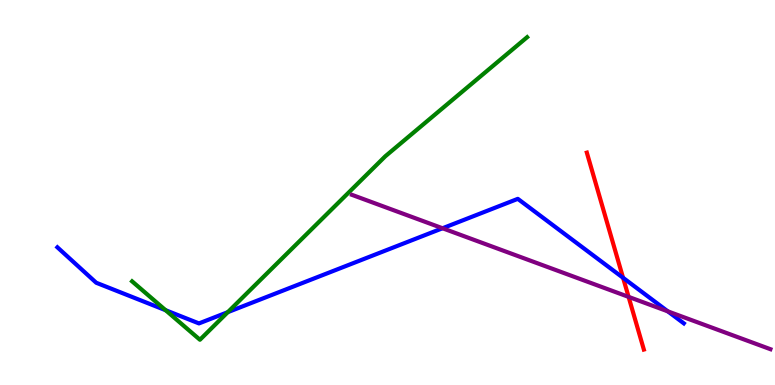[{'lines': ['blue', 'red'], 'intersections': [{'x': 8.04, 'y': 2.78}]}, {'lines': ['green', 'red'], 'intersections': []}, {'lines': ['purple', 'red'], 'intersections': [{'x': 8.11, 'y': 2.29}]}, {'lines': ['blue', 'green'], 'intersections': [{'x': 2.14, 'y': 1.94}, {'x': 2.94, 'y': 1.89}]}, {'lines': ['blue', 'purple'], 'intersections': [{'x': 5.71, 'y': 4.07}, {'x': 8.62, 'y': 1.91}]}, {'lines': ['green', 'purple'], 'intersections': []}]